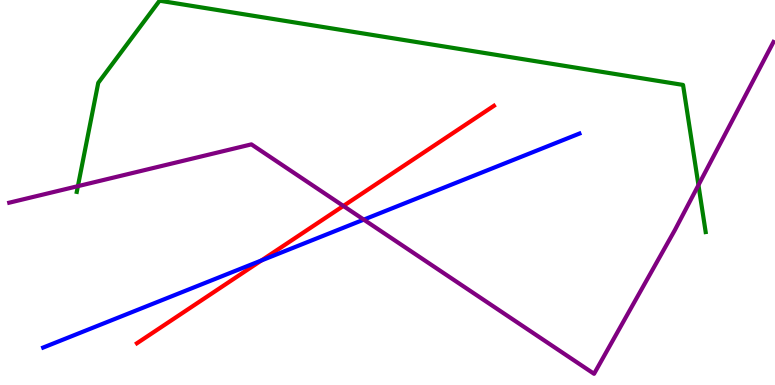[{'lines': ['blue', 'red'], 'intersections': [{'x': 3.37, 'y': 3.23}]}, {'lines': ['green', 'red'], 'intersections': []}, {'lines': ['purple', 'red'], 'intersections': [{'x': 4.43, 'y': 4.65}]}, {'lines': ['blue', 'green'], 'intersections': []}, {'lines': ['blue', 'purple'], 'intersections': [{'x': 4.69, 'y': 4.3}]}, {'lines': ['green', 'purple'], 'intersections': [{'x': 1.01, 'y': 5.16}, {'x': 9.01, 'y': 5.19}]}]